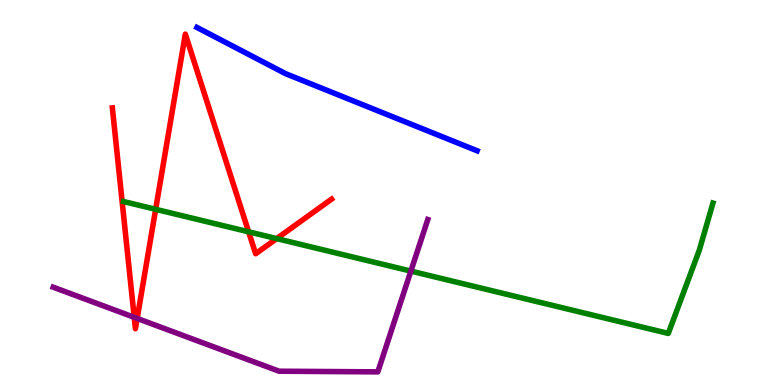[{'lines': ['blue', 'red'], 'intersections': []}, {'lines': ['green', 'red'], 'intersections': [{'x': 2.01, 'y': 4.56}, {'x': 3.21, 'y': 3.98}, {'x': 3.57, 'y': 3.8}]}, {'lines': ['purple', 'red'], 'intersections': [{'x': 1.73, 'y': 1.76}, {'x': 1.77, 'y': 1.73}]}, {'lines': ['blue', 'green'], 'intersections': []}, {'lines': ['blue', 'purple'], 'intersections': []}, {'lines': ['green', 'purple'], 'intersections': [{'x': 5.3, 'y': 2.96}]}]